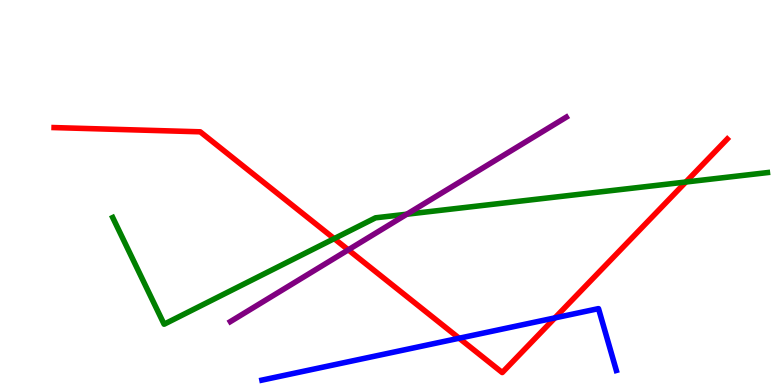[{'lines': ['blue', 'red'], 'intersections': [{'x': 5.92, 'y': 1.21}, {'x': 7.16, 'y': 1.74}]}, {'lines': ['green', 'red'], 'intersections': [{'x': 4.31, 'y': 3.8}, {'x': 8.85, 'y': 5.27}]}, {'lines': ['purple', 'red'], 'intersections': [{'x': 4.49, 'y': 3.51}]}, {'lines': ['blue', 'green'], 'intersections': []}, {'lines': ['blue', 'purple'], 'intersections': []}, {'lines': ['green', 'purple'], 'intersections': [{'x': 5.25, 'y': 4.44}]}]